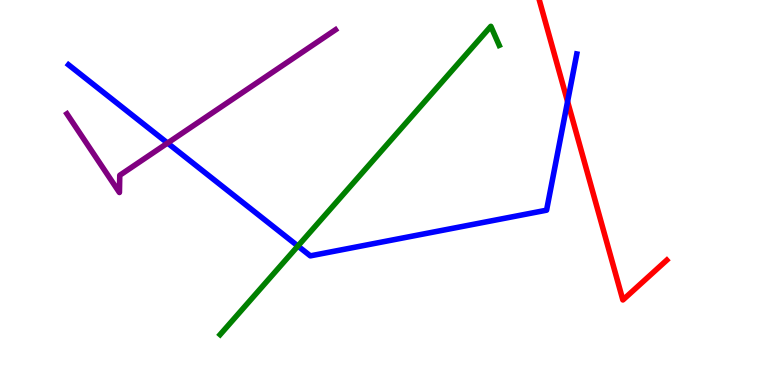[{'lines': ['blue', 'red'], 'intersections': [{'x': 7.32, 'y': 7.36}]}, {'lines': ['green', 'red'], 'intersections': []}, {'lines': ['purple', 'red'], 'intersections': []}, {'lines': ['blue', 'green'], 'intersections': [{'x': 3.84, 'y': 3.61}]}, {'lines': ['blue', 'purple'], 'intersections': [{'x': 2.16, 'y': 6.28}]}, {'lines': ['green', 'purple'], 'intersections': []}]